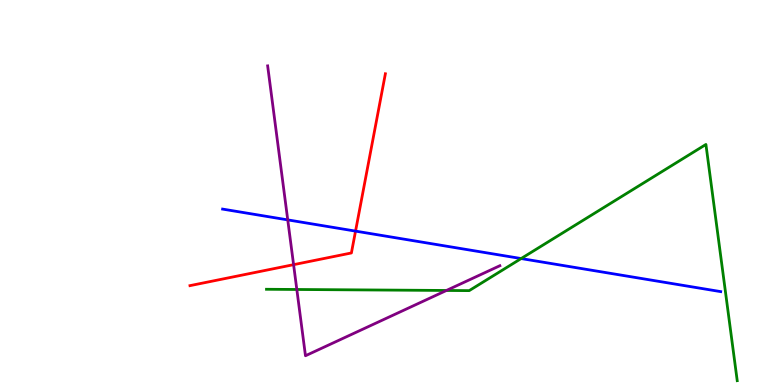[{'lines': ['blue', 'red'], 'intersections': [{'x': 4.59, 'y': 4.0}]}, {'lines': ['green', 'red'], 'intersections': []}, {'lines': ['purple', 'red'], 'intersections': [{'x': 3.79, 'y': 3.13}]}, {'lines': ['blue', 'green'], 'intersections': [{'x': 6.72, 'y': 3.28}]}, {'lines': ['blue', 'purple'], 'intersections': [{'x': 3.71, 'y': 4.29}]}, {'lines': ['green', 'purple'], 'intersections': [{'x': 3.83, 'y': 2.48}, {'x': 5.76, 'y': 2.46}]}]